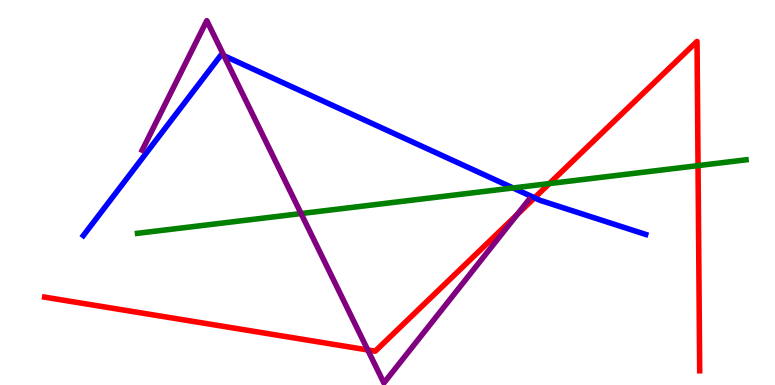[{'lines': ['blue', 'red'], 'intersections': [{'x': 6.9, 'y': 4.86}]}, {'lines': ['green', 'red'], 'intersections': [{'x': 7.09, 'y': 5.23}, {'x': 9.01, 'y': 5.7}]}, {'lines': ['purple', 'red'], 'intersections': [{'x': 4.75, 'y': 0.91}, {'x': 6.67, 'y': 4.42}]}, {'lines': ['blue', 'green'], 'intersections': [{'x': 6.62, 'y': 5.12}]}, {'lines': ['blue', 'purple'], 'intersections': [{'x': 2.89, 'y': 8.55}]}, {'lines': ['green', 'purple'], 'intersections': [{'x': 3.89, 'y': 4.45}]}]